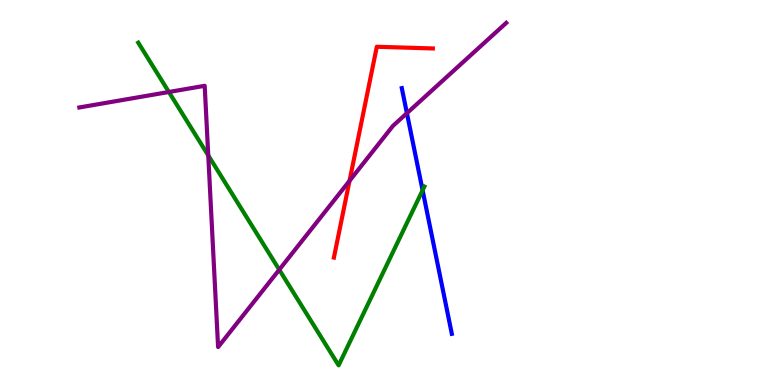[{'lines': ['blue', 'red'], 'intersections': []}, {'lines': ['green', 'red'], 'intersections': []}, {'lines': ['purple', 'red'], 'intersections': [{'x': 4.51, 'y': 5.3}]}, {'lines': ['blue', 'green'], 'intersections': [{'x': 5.45, 'y': 5.06}]}, {'lines': ['blue', 'purple'], 'intersections': [{'x': 5.25, 'y': 7.06}]}, {'lines': ['green', 'purple'], 'intersections': [{'x': 2.18, 'y': 7.61}, {'x': 2.69, 'y': 5.96}, {'x': 3.6, 'y': 2.99}]}]